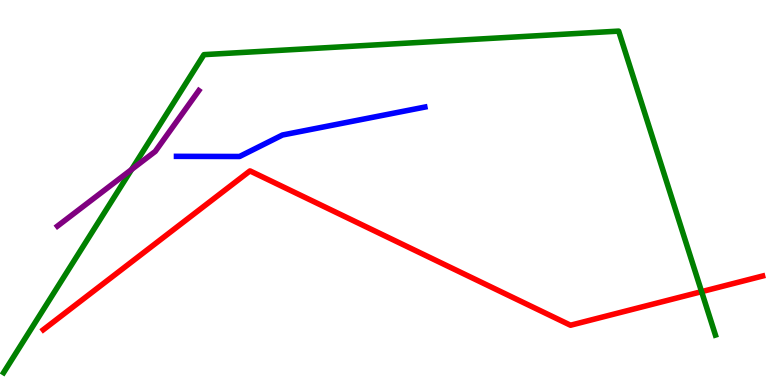[{'lines': ['blue', 'red'], 'intersections': []}, {'lines': ['green', 'red'], 'intersections': [{'x': 9.05, 'y': 2.42}]}, {'lines': ['purple', 'red'], 'intersections': []}, {'lines': ['blue', 'green'], 'intersections': []}, {'lines': ['blue', 'purple'], 'intersections': []}, {'lines': ['green', 'purple'], 'intersections': [{'x': 1.7, 'y': 5.6}]}]